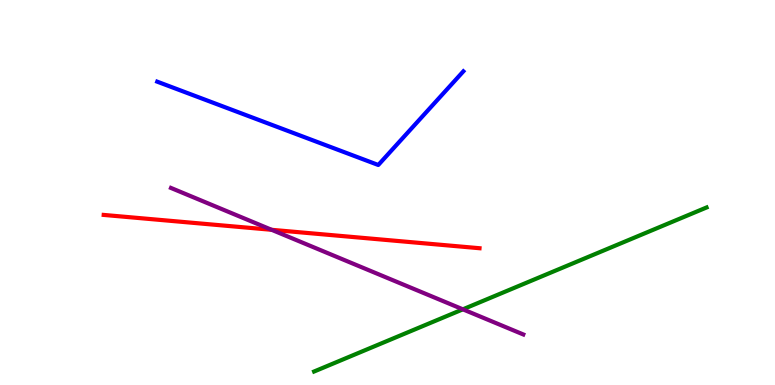[{'lines': ['blue', 'red'], 'intersections': []}, {'lines': ['green', 'red'], 'intersections': []}, {'lines': ['purple', 'red'], 'intersections': [{'x': 3.5, 'y': 4.03}]}, {'lines': ['blue', 'green'], 'intersections': []}, {'lines': ['blue', 'purple'], 'intersections': []}, {'lines': ['green', 'purple'], 'intersections': [{'x': 5.97, 'y': 1.97}]}]